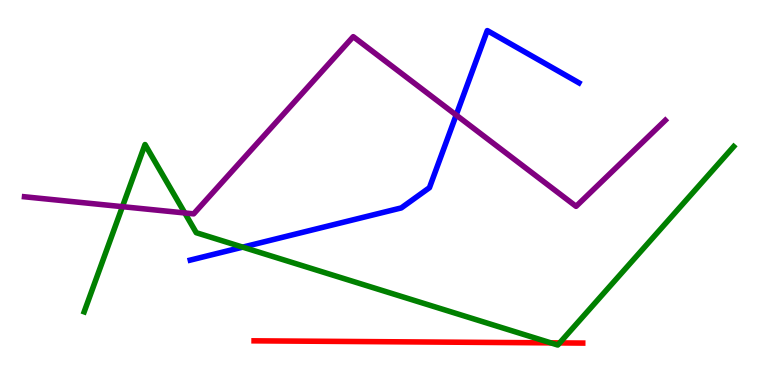[{'lines': ['blue', 'red'], 'intersections': []}, {'lines': ['green', 'red'], 'intersections': [{'x': 7.11, 'y': 1.09}, {'x': 7.22, 'y': 1.09}]}, {'lines': ['purple', 'red'], 'intersections': []}, {'lines': ['blue', 'green'], 'intersections': [{'x': 3.13, 'y': 3.58}]}, {'lines': ['blue', 'purple'], 'intersections': [{'x': 5.89, 'y': 7.01}]}, {'lines': ['green', 'purple'], 'intersections': [{'x': 1.58, 'y': 4.63}, {'x': 2.38, 'y': 4.47}]}]